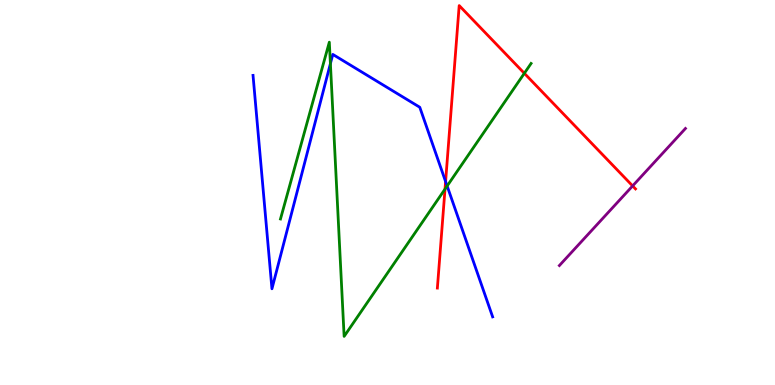[{'lines': ['blue', 'red'], 'intersections': [{'x': 5.75, 'y': 5.28}]}, {'lines': ['green', 'red'], 'intersections': [{'x': 5.74, 'y': 5.09}, {'x': 6.77, 'y': 8.1}]}, {'lines': ['purple', 'red'], 'intersections': [{'x': 8.16, 'y': 5.17}]}, {'lines': ['blue', 'green'], 'intersections': [{'x': 4.26, 'y': 8.35}, {'x': 5.77, 'y': 5.17}]}, {'lines': ['blue', 'purple'], 'intersections': []}, {'lines': ['green', 'purple'], 'intersections': []}]